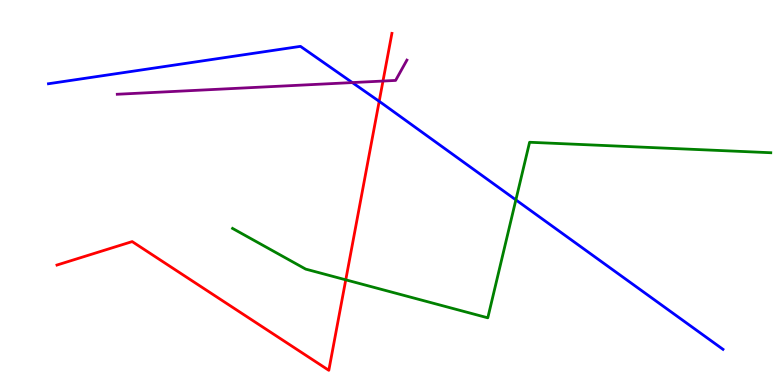[{'lines': ['blue', 'red'], 'intersections': [{'x': 4.89, 'y': 7.37}]}, {'lines': ['green', 'red'], 'intersections': [{'x': 4.46, 'y': 2.73}]}, {'lines': ['purple', 'red'], 'intersections': [{'x': 4.94, 'y': 7.89}]}, {'lines': ['blue', 'green'], 'intersections': [{'x': 6.66, 'y': 4.81}]}, {'lines': ['blue', 'purple'], 'intersections': [{'x': 4.55, 'y': 7.86}]}, {'lines': ['green', 'purple'], 'intersections': []}]